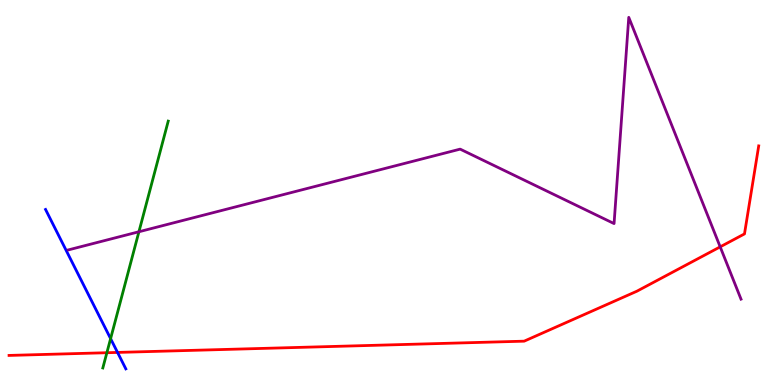[{'lines': ['blue', 'red'], 'intersections': [{'x': 1.52, 'y': 0.846}]}, {'lines': ['green', 'red'], 'intersections': [{'x': 1.38, 'y': 0.838}]}, {'lines': ['purple', 'red'], 'intersections': [{'x': 9.29, 'y': 3.59}]}, {'lines': ['blue', 'green'], 'intersections': [{'x': 1.43, 'y': 1.2}]}, {'lines': ['blue', 'purple'], 'intersections': []}, {'lines': ['green', 'purple'], 'intersections': [{'x': 1.79, 'y': 3.98}]}]